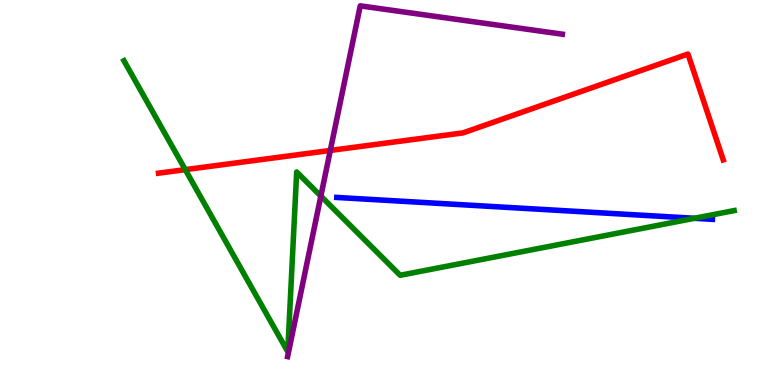[{'lines': ['blue', 'red'], 'intersections': []}, {'lines': ['green', 'red'], 'intersections': [{'x': 2.39, 'y': 5.59}]}, {'lines': ['purple', 'red'], 'intersections': [{'x': 4.26, 'y': 6.09}]}, {'lines': ['blue', 'green'], 'intersections': [{'x': 8.96, 'y': 4.33}]}, {'lines': ['blue', 'purple'], 'intersections': []}, {'lines': ['green', 'purple'], 'intersections': [{'x': 4.14, 'y': 4.91}]}]